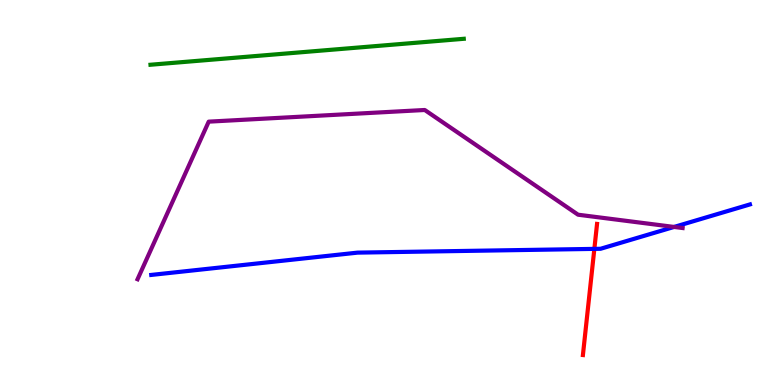[{'lines': ['blue', 'red'], 'intersections': [{'x': 7.67, 'y': 3.54}]}, {'lines': ['green', 'red'], 'intersections': []}, {'lines': ['purple', 'red'], 'intersections': []}, {'lines': ['blue', 'green'], 'intersections': []}, {'lines': ['blue', 'purple'], 'intersections': [{'x': 8.7, 'y': 4.11}]}, {'lines': ['green', 'purple'], 'intersections': []}]